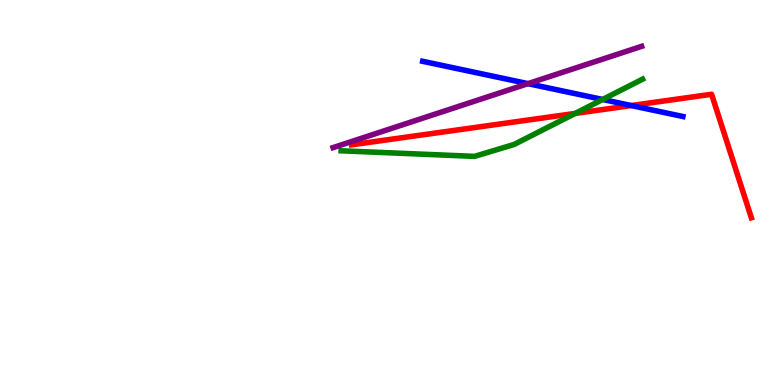[{'lines': ['blue', 'red'], 'intersections': [{'x': 8.15, 'y': 7.26}]}, {'lines': ['green', 'red'], 'intersections': [{'x': 7.42, 'y': 7.05}]}, {'lines': ['purple', 'red'], 'intersections': []}, {'lines': ['blue', 'green'], 'intersections': [{'x': 7.78, 'y': 7.42}]}, {'lines': ['blue', 'purple'], 'intersections': [{'x': 6.81, 'y': 7.83}]}, {'lines': ['green', 'purple'], 'intersections': []}]